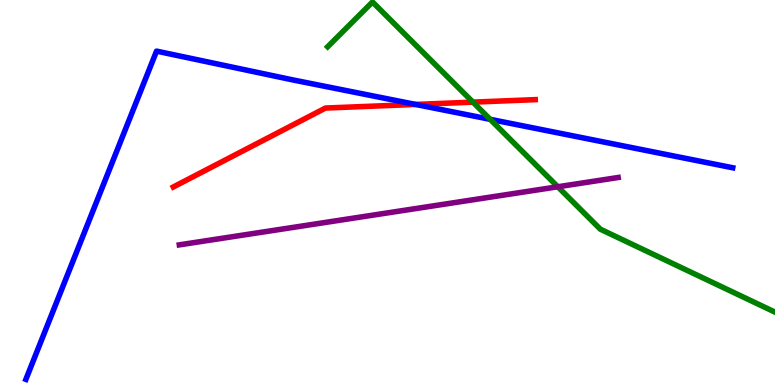[{'lines': ['blue', 'red'], 'intersections': [{'x': 5.36, 'y': 7.29}]}, {'lines': ['green', 'red'], 'intersections': [{'x': 6.1, 'y': 7.35}]}, {'lines': ['purple', 'red'], 'intersections': []}, {'lines': ['blue', 'green'], 'intersections': [{'x': 6.32, 'y': 6.9}]}, {'lines': ['blue', 'purple'], 'intersections': []}, {'lines': ['green', 'purple'], 'intersections': [{'x': 7.2, 'y': 5.15}]}]